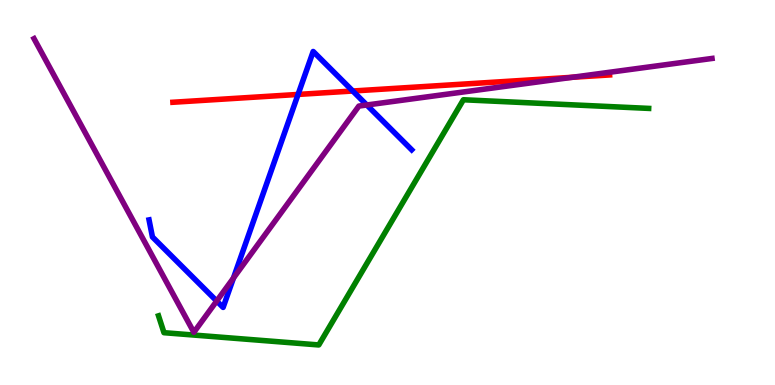[{'lines': ['blue', 'red'], 'intersections': [{'x': 3.85, 'y': 7.55}, {'x': 4.55, 'y': 7.64}]}, {'lines': ['green', 'red'], 'intersections': []}, {'lines': ['purple', 'red'], 'intersections': [{'x': 7.39, 'y': 7.99}]}, {'lines': ['blue', 'green'], 'intersections': []}, {'lines': ['blue', 'purple'], 'intersections': [{'x': 2.8, 'y': 2.18}, {'x': 3.01, 'y': 2.78}, {'x': 4.73, 'y': 7.27}]}, {'lines': ['green', 'purple'], 'intersections': []}]